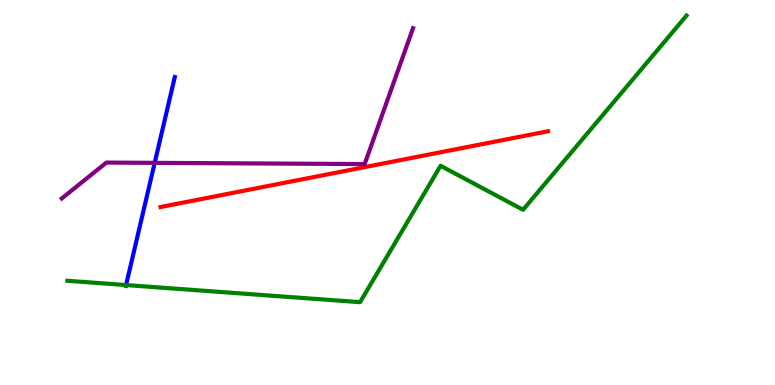[{'lines': ['blue', 'red'], 'intersections': []}, {'lines': ['green', 'red'], 'intersections': []}, {'lines': ['purple', 'red'], 'intersections': []}, {'lines': ['blue', 'green'], 'intersections': [{'x': 1.63, 'y': 2.6}]}, {'lines': ['blue', 'purple'], 'intersections': [{'x': 2.0, 'y': 5.77}]}, {'lines': ['green', 'purple'], 'intersections': []}]